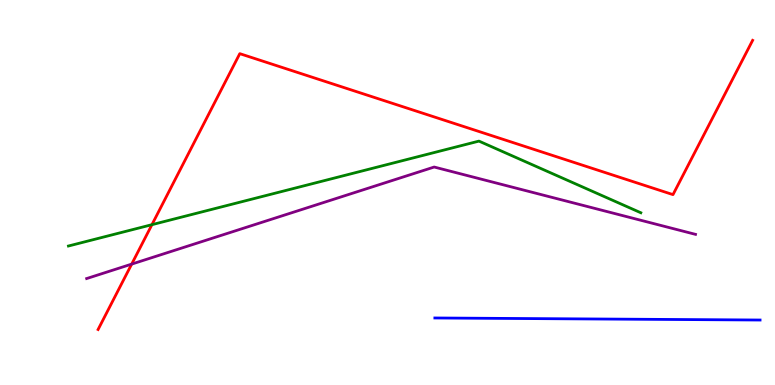[{'lines': ['blue', 'red'], 'intersections': []}, {'lines': ['green', 'red'], 'intersections': [{'x': 1.96, 'y': 4.16}]}, {'lines': ['purple', 'red'], 'intersections': [{'x': 1.7, 'y': 3.14}]}, {'lines': ['blue', 'green'], 'intersections': []}, {'lines': ['blue', 'purple'], 'intersections': []}, {'lines': ['green', 'purple'], 'intersections': []}]